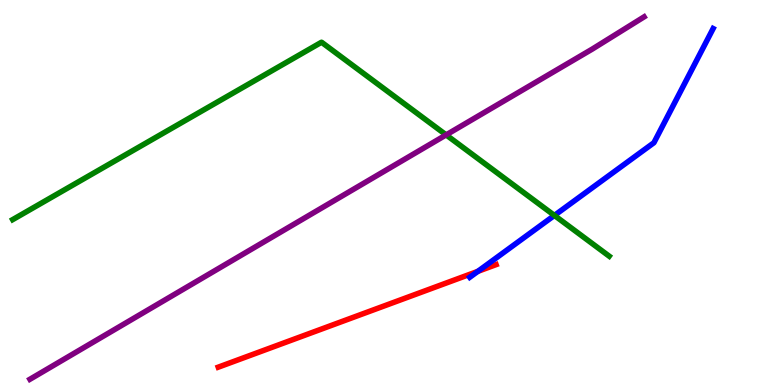[{'lines': ['blue', 'red'], 'intersections': [{'x': 6.17, 'y': 2.95}]}, {'lines': ['green', 'red'], 'intersections': []}, {'lines': ['purple', 'red'], 'intersections': []}, {'lines': ['blue', 'green'], 'intersections': [{'x': 7.15, 'y': 4.4}]}, {'lines': ['blue', 'purple'], 'intersections': []}, {'lines': ['green', 'purple'], 'intersections': [{'x': 5.76, 'y': 6.5}]}]